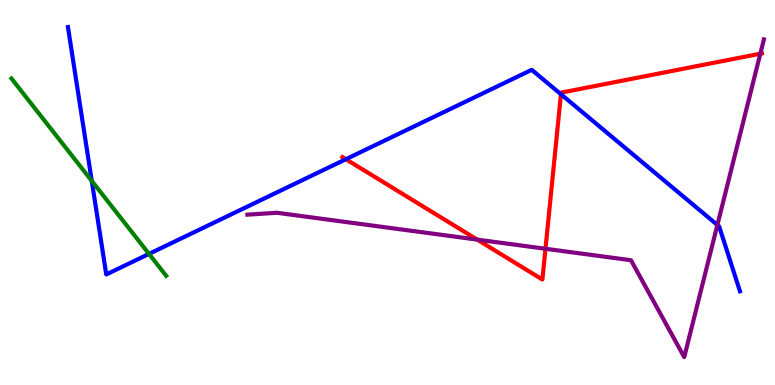[{'lines': ['blue', 'red'], 'intersections': [{'x': 4.46, 'y': 5.86}, {'x': 7.24, 'y': 7.55}]}, {'lines': ['green', 'red'], 'intersections': []}, {'lines': ['purple', 'red'], 'intersections': [{'x': 6.16, 'y': 3.78}, {'x': 7.04, 'y': 3.54}, {'x': 9.81, 'y': 8.61}]}, {'lines': ['blue', 'green'], 'intersections': [{'x': 1.18, 'y': 5.3}, {'x': 1.92, 'y': 3.41}]}, {'lines': ['blue', 'purple'], 'intersections': [{'x': 9.26, 'y': 4.16}]}, {'lines': ['green', 'purple'], 'intersections': []}]